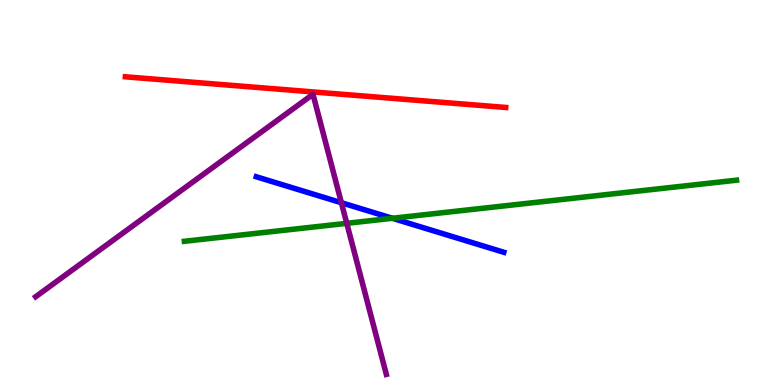[{'lines': ['blue', 'red'], 'intersections': []}, {'lines': ['green', 'red'], 'intersections': []}, {'lines': ['purple', 'red'], 'intersections': []}, {'lines': ['blue', 'green'], 'intersections': [{'x': 5.06, 'y': 4.33}]}, {'lines': ['blue', 'purple'], 'intersections': [{'x': 4.4, 'y': 4.73}]}, {'lines': ['green', 'purple'], 'intersections': [{'x': 4.47, 'y': 4.2}]}]